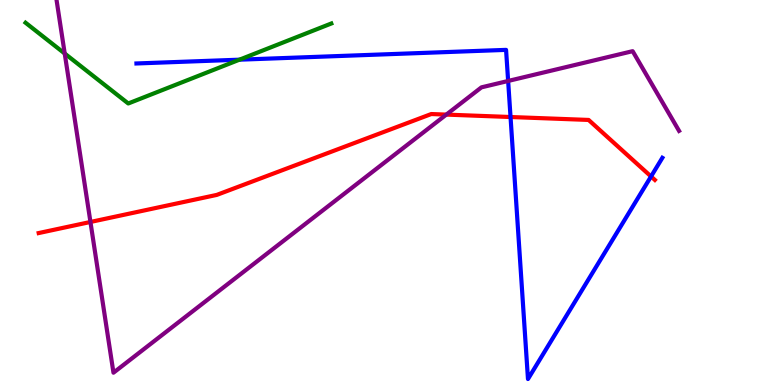[{'lines': ['blue', 'red'], 'intersections': [{'x': 6.59, 'y': 6.96}, {'x': 8.4, 'y': 5.42}]}, {'lines': ['green', 'red'], 'intersections': []}, {'lines': ['purple', 'red'], 'intersections': [{'x': 1.17, 'y': 4.23}, {'x': 5.76, 'y': 7.02}]}, {'lines': ['blue', 'green'], 'intersections': [{'x': 3.09, 'y': 8.45}]}, {'lines': ['blue', 'purple'], 'intersections': [{'x': 6.56, 'y': 7.9}]}, {'lines': ['green', 'purple'], 'intersections': [{'x': 0.835, 'y': 8.61}]}]